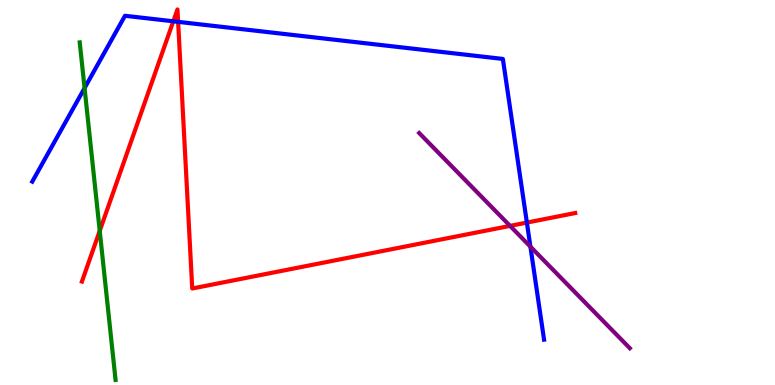[{'lines': ['blue', 'red'], 'intersections': [{'x': 2.24, 'y': 9.45}, {'x': 2.3, 'y': 9.43}, {'x': 6.8, 'y': 4.22}]}, {'lines': ['green', 'red'], 'intersections': [{'x': 1.29, 'y': 4.0}]}, {'lines': ['purple', 'red'], 'intersections': [{'x': 6.58, 'y': 4.13}]}, {'lines': ['blue', 'green'], 'intersections': [{'x': 1.09, 'y': 7.71}]}, {'lines': ['blue', 'purple'], 'intersections': [{'x': 6.84, 'y': 3.59}]}, {'lines': ['green', 'purple'], 'intersections': []}]